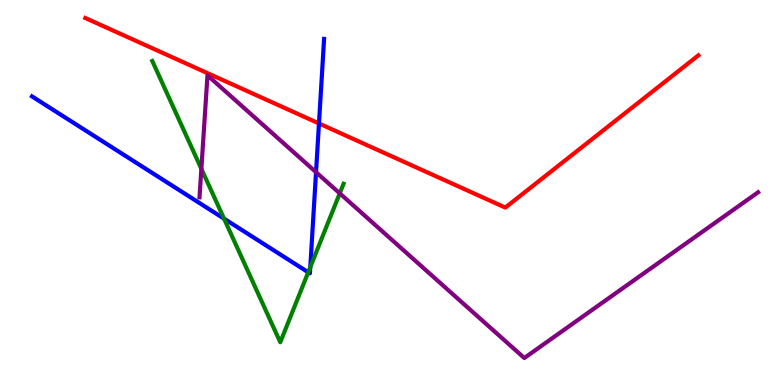[{'lines': ['blue', 'red'], 'intersections': [{'x': 4.12, 'y': 6.79}]}, {'lines': ['green', 'red'], 'intersections': []}, {'lines': ['purple', 'red'], 'intersections': []}, {'lines': ['blue', 'green'], 'intersections': [{'x': 2.89, 'y': 4.32}, {'x': 3.98, 'y': 2.93}, {'x': 4.0, 'y': 3.06}]}, {'lines': ['blue', 'purple'], 'intersections': [{'x': 4.08, 'y': 5.53}]}, {'lines': ['green', 'purple'], 'intersections': [{'x': 2.6, 'y': 5.61}, {'x': 4.38, 'y': 4.98}]}]